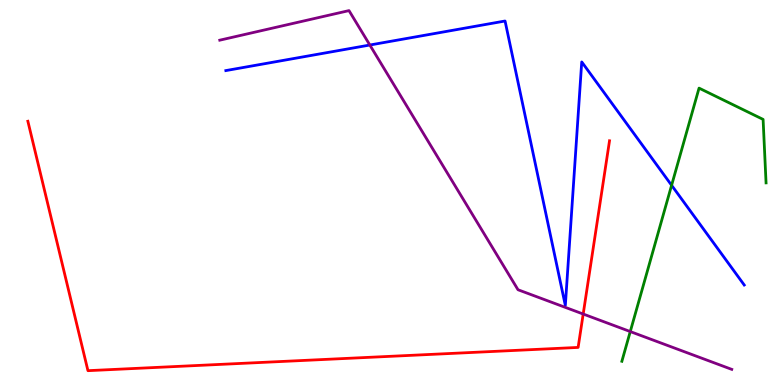[{'lines': ['blue', 'red'], 'intersections': []}, {'lines': ['green', 'red'], 'intersections': []}, {'lines': ['purple', 'red'], 'intersections': [{'x': 7.53, 'y': 1.84}]}, {'lines': ['blue', 'green'], 'intersections': [{'x': 8.67, 'y': 5.19}]}, {'lines': ['blue', 'purple'], 'intersections': [{'x': 4.77, 'y': 8.83}]}, {'lines': ['green', 'purple'], 'intersections': [{'x': 8.13, 'y': 1.39}]}]